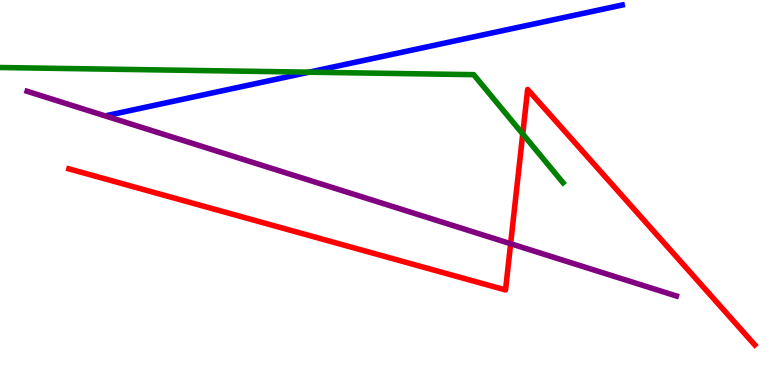[{'lines': ['blue', 'red'], 'intersections': []}, {'lines': ['green', 'red'], 'intersections': [{'x': 6.74, 'y': 6.52}]}, {'lines': ['purple', 'red'], 'intersections': [{'x': 6.59, 'y': 3.67}]}, {'lines': ['blue', 'green'], 'intersections': [{'x': 3.99, 'y': 8.13}]}, {'lines': ['blue', 'purple'], 'intersections': []}, {'lines': ['green', 'purple'], 'intersections': []}]